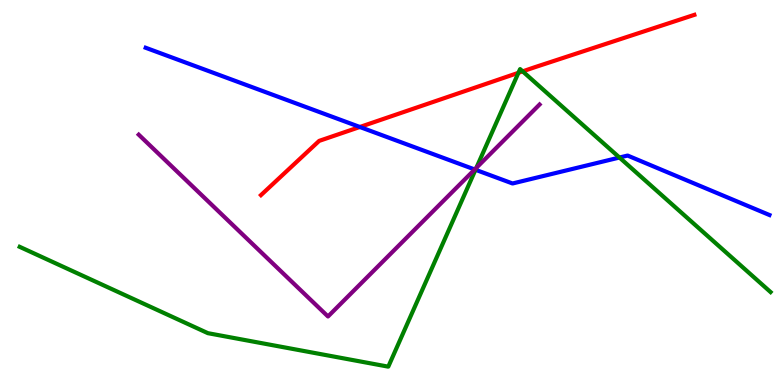[{'lines': ['blue', 'red'], 'intersections': [{'x': 4.64, 'y': 6.7}]}, {'lines': ['green', 'red'], 'intersections': [{'x': 6.69, 'y': 8.11}, {'x': 6.74, 'y': 8.15}]}, {'lines': ['purple', 'red'], 'intersections': []}, {'lines': ['blue', 'green'], 'intersections': [{'x': 6.14, 'y': 5.59}, {'x': 7.99, 'y': 5.91}]}, {'lines': ['blue', 'purple'], 'intersections': [{'x': 6.13, 'y': 5.6}]}, {'lines': ['green', 'purple'], 'intersections': [{'x': 6.15, 'y': 5.64}]}]